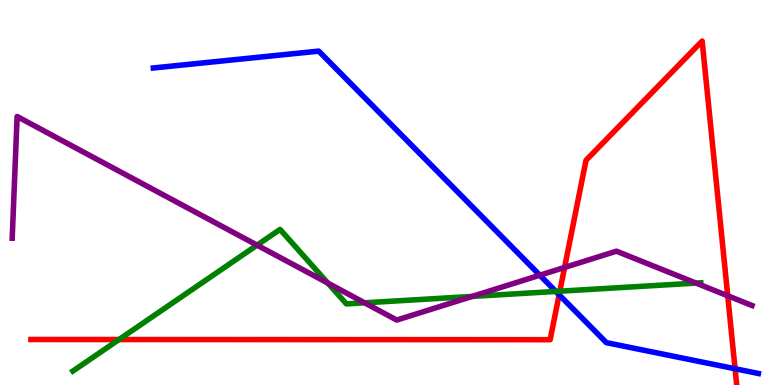[{'lines': ['blue', 'red'], 'intersections': [{'x': 7.21, 'y': 2.34}, {'x': 9.48, 'y': 0.422}]}, {'lines': ['green', 'red'], 'intersections': [{'x': 1.54, 'y': 1.18}, {'x': 7.22, 'y': 2.44}]}, {'lines': ['purple', 'red'], 'intersections': [{'x': 7.29, 'y': 3.05}, {'x': 9.39, 'y': 2.32}]}, {'lines': ['blue', 'green'], 'intersections': [{'x': 7.17, 'y': 2.43}]}, {'lines': ['blue', 'purple'], 'intersections': [{'x': 6.97, 'y': 2.85}]}, {'lines': ['green', 'purple'], 'intersections': [{'x': 3.32, 'y': 3.63}, {'x': 4.23, 'y': 2.65}, {'x': 4.7, 'y': 2.13}, {'x': 6.09, 'y': 2.3}, {'x': 8.98, 'y': 2.65}]}]